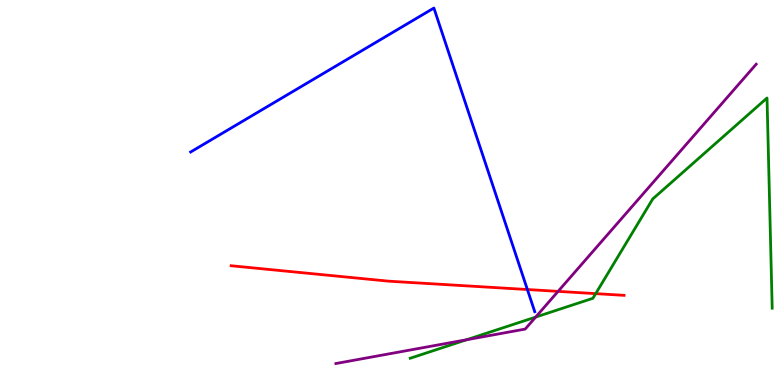[{'lines': ['blue', 'red'], 'intersections': [{'x': 6.8, 'y': 2.48}]}, {'lines': ['green', 'red'], 'intersections': [{'x': 7.69, 'y': 2.37}]}, {'lines': ['purple', 'red'], 'intersections': [{'x': 7.2, 'y': 2.43}]}, {'lines': ['blue', 'green'], 'intersections': []}, {'lines': ['blue', 'purple'], 'intersections': []}, {'lines': ['green', 'purple'], 'intersections': [{'x': 6.02, 'y': 1.18}, {'x': 6.91, 'y': 1.76}]}]